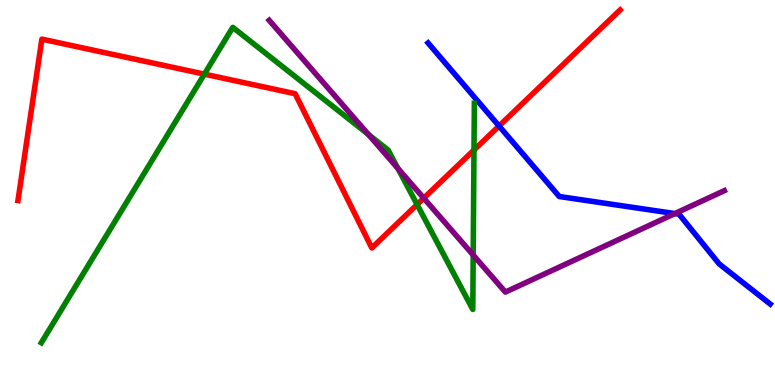[{'lines': ['blue', 'red'], 'intersections': [{'x': 6.44, 'y': 6.73}]}, {'lines': ['green', 'red'], 'intersections': [{'x': 2.64, 'y': 8.07}, {'x': 5.38, 'y': 4.69}, {'x': 6.12, 'y': 6.1}]}, {'lines': ['purple', 'red'], 'intersections': [{'x': 5.47, 'y': 4.85}]}, {'lines': ['blue', 'green'], 'intersections': []}, {'lines': ['blue', 'purple'], 'intersections': [{'x': 8.71, 'y': 4.45}]}, {'lines': ['green', 'purple'], 'intersections': [{'x': 4.75, 'y': 6.51}, {'x': 5.13, 'y': 5.63}, {'x': 6.11, 'y': 3.38}]}]